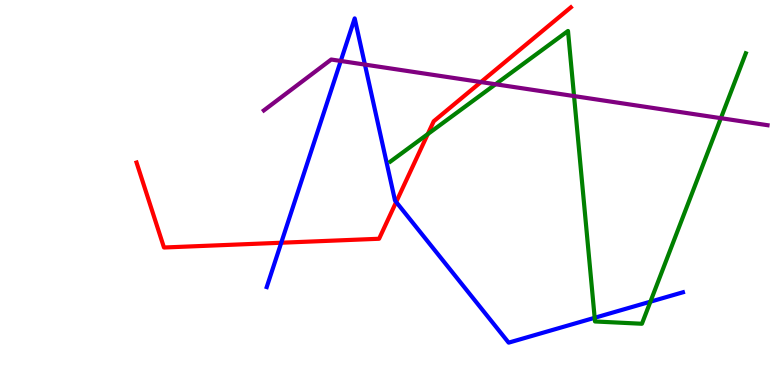[{'lines': ['blue', 'red'], 'intersections': [{'x': 3.63, 'y': 3.7}, {'x': 5.11, 'y': 4.75}]}, {'lines': ['green', 'red'], 'intersections': [{'x': 5.52, 'y': 6.52}]}, {'lines': ['purple', 'red'], 'intersections': [{'x': 6.21, 'y': 7.87}]}, {'lines': ['blue', 'green'], 'intersections': [{'x': 7.67, 'y': 1.75}, {'x': 8.39, 'y': 2.16}]}, {'lines': ['blue', 'purple'], 'intersections': [{'x': 4.4, 'y': 8.42}, {'x': 4.71, 'y': 8.32}]}, {'lines': ['green', 'purple'], 'intersections': [{'x': 6.39, 'y': 7.81}, {'x': 7.41, 'y': 7.5}, {'x': 9.3, 'y': 6.93}]}]